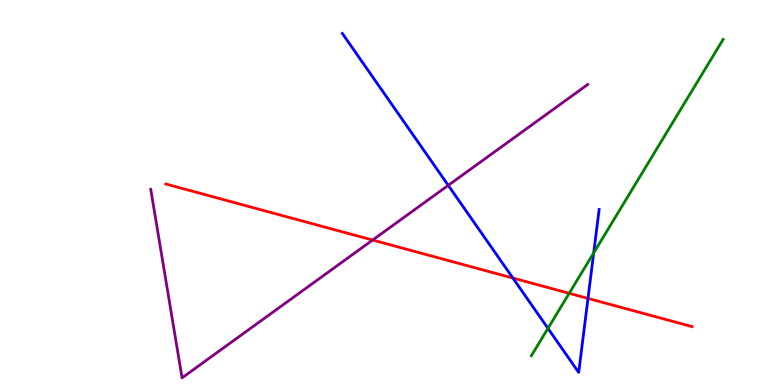[{'lines': ['blue', 'red'], 'intersections': [{'x': 6.62, 'y': 2.78}, {'x': 7.59, 'y': 2.25}]}, {'lines': ['green', 'red'], 'intersections': [{'x': 7.34, 'y': 2.38}]}, {'lines': ['purple', 'red'], 'intersections': [{'x': 4.81, 'y': 3.77}]}, {'lines': ['blue', 'green'], 'intersections': [{'x': 7.07, 'y': 1.47}, {'x': 7.66, 'y': 3.43}]}, {'lines': ['blue', 'purple'], 'intersections': [{'x': 5.78, 'y': 5.19}]}, {'lines': ['green', 'purple'], 'intersections': []}]